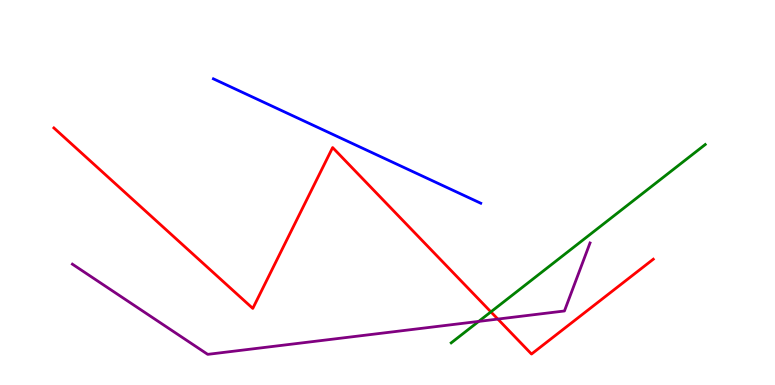[{'lines': ['blue', 'red'], 'intersections': []}, {'lines': ['green', 'red'], 'intersections': [{'x': 6.33, 'y': 1.9}]}, {'lines': ['purple', 'red'], 'intersections': [{'x': 6.42, 'y': 1.71}]}, {'lines': ['blue', 'green'], 'intersections': []}, {'lines': ['blue', 'purple'], 'intersections': []}, {'lines': ['green', 'purple'], 'intersections': [{'x': 6.18, 'y': 1.65}]}]